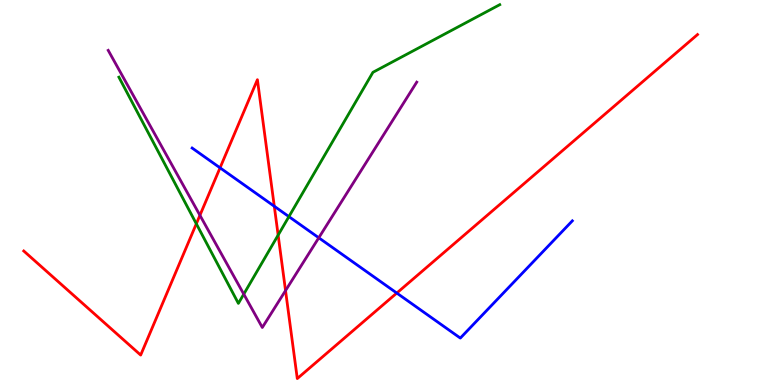[{'lines': ['blue', 'red'], 'intersections': [{'x': 2.84, 'y': 5.64}, {'x': 3.54, 'y': 4.64}, {'x': 5.12, 'y': 2.39}]}, {'lines': ['green', 'red'], 'intersections': [{'x': 2.53, 'y': 4.19}, {'x': 3.59, 'y': 3.89}]}, {'lines': ['purple', 'red'], 'intersections': [{'x': 2.58, 'y': 4.41}, {'x': 3.68, 'y': 2.45}]}, {'lines': ['blue', 'green'], 'intersections': [{'x': 3.73, 'y': 4.37}]}, {'lines': ['blue', 'purple'], 'intersections': [{'x': 4.11, 'y': 3.82}]}, {'lines': ['green', 'purple'], 'intersections': [{'x': 3.15, 'y': 2.36}]}]